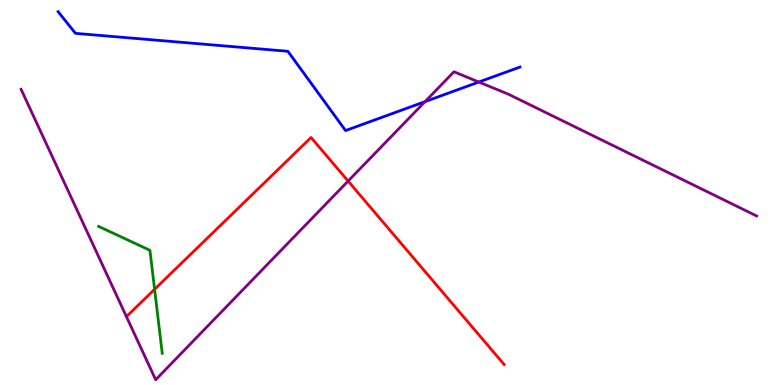[{'lines': ['blue', 'red'], 'intersections': []}, {'lines': ['green', 'red'], 'intersections': [{'x': 1.99, 'y': 2.49}]}, {'lines': ['purple', 'red'], 'intersections': [{'x': 4.49, 'y': 5.3}]}, {'lines': ['blue', 'green'], 'intersections': []}, {'lines': ['blue', 'purple'], 'intersections': [{'x': 5.48, 'y': 7.36}, {'x': 6.18, 'y': 7.87}]}, {'lines': ['green', 'purple'], 'intersections': []}]